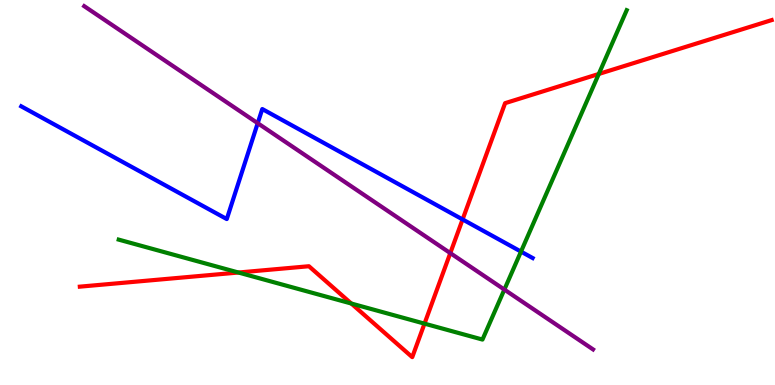[{'lines': ['blue', 'red'], 'intersections': [{'x': 5.97, 'y': 4.3}]}, {'lines': ['green', 'red'], 'intersections': [{'x': 3.08, 'y': 2.92}, {'x': 4.53, 'y': 2.12}, {'x': 5.48, 'y': 1.59}, {'x': 7.73, 'y': 8.08}]}, {'lines': ['purple', 'red'], 'intersections': [{'x': 5.81, 'y': 3.43}]}, {'lines': ['blue', 'green'], 'intersections': [{'x': 6.72, 'y': 3.46}]}, {'lines': ['blue', 'purple'], 'intersections': [{'x': 3.33, 'y': 6.8}]}, {'lines': ['green', 'purple'], 'intersections': [{'x': 6.51, 'y': 2.48}]}]